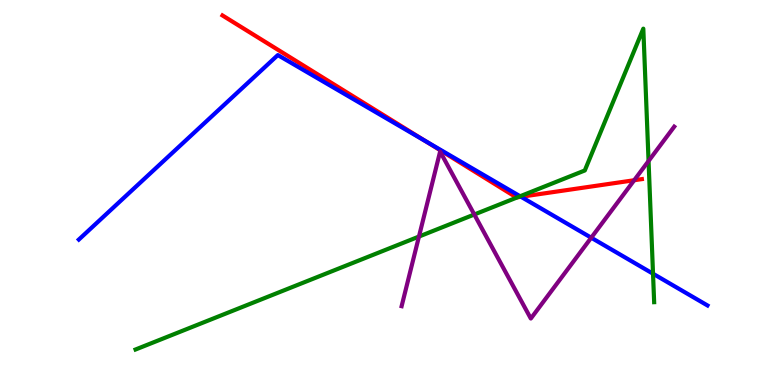[{'lines': ['blue', 'red'], 'intersections': [{'x': 5.49, 'y': 6.34}, {'x': 6.72, 'y': 4.89}]}, {'lines': ['green', 'red'], 'intersections': [{'x': 6.68, 'y': 4.88}]}, {'lines': ['purple', 'red'], 'intersections': [{'x': 8.18, 'y': 5.32}]}, {'lines': ['blue', 'green'], 'intersections': [{'x': 6.71, 'y': 4.9}, {'x': 8.43, 'y': 2.89}]}, {'lines': ['blue', 'purple'], 'intersections': [{'x': 7.63, 'y': 3.83}]}, {'lines': ['green', 'purple'], 'intersections': [{'x': 5.41, 'y': 3.86}, {'x': 6.12, 'y': 4.43}, {'x': 8.37, 'y': 5.82}]}]